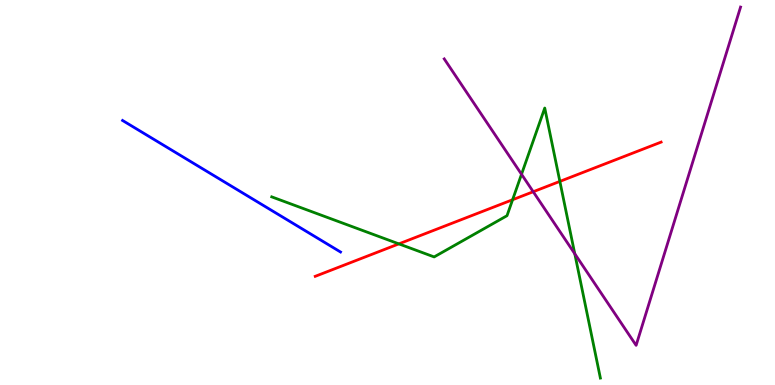[{'lines': ['blue', 'red'], 'intersections': []}, {'lines': ['green', 'red'], 'intersections': [{'x': 5.15, 'y': 3.67}, {'x': 6.61, 'y': 4.81}, {'x': 7.22, 'y': 5.29}]}, {'lines': ['purple', 'red'], 'intersections': [{'x': 6.88, 'y': 5.02}]}, {'lines': ['blue', 'green'], 'intersections': []}, {'lines': ['blue', 'purple'], 'intersections': []}, {'lines': ['green', 'purple'], 'intersections': [{'x': 6.73, 'y': 5.47}, {'x': 7.42, 'y': 3.41}]}]